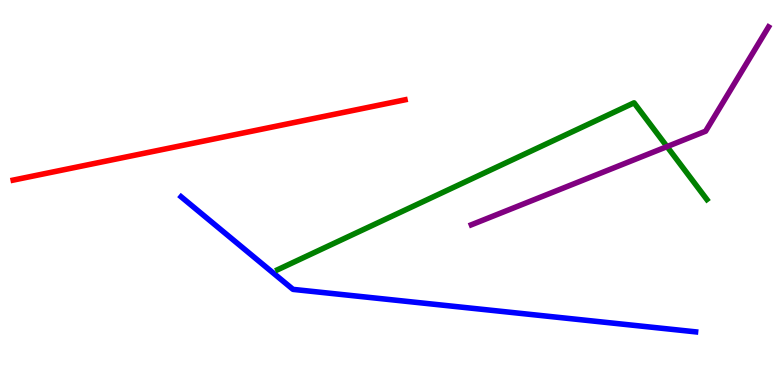[{'lines': ['blue', 'red'], 'intersections': []}, {'lines': ['green', 'red'], 'intersections': []}, {'lines': ['purple', 'red'], 'intersections': []}, {'lines': ['blue', 'green'], 'intersections': []}, {'lines': ['blue', 'purple'], 'intersections': []}, {'lines': ['green', 'purple'], 'intersections': [{'x': 8.61, 'y': 6.19}]}]